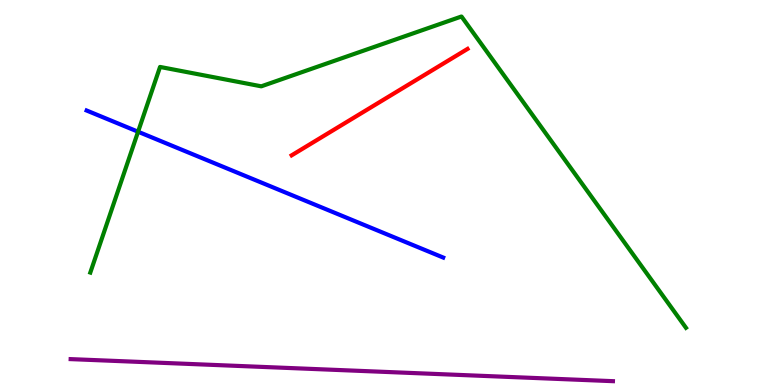[{'lines': ['blue', 'red'], 'intersections': []}, {'lines': ['green', 'red'], 'intersections': []}, {'lines': ['purple', 'red'], 'intersections': []}, {'lines': ['blue', 'green'], 'intersections': [{'x': 1.78, 'y': 6.58}]}, {'lines': ['blue', 'purple'], 'intersections': []}, {'lines': ['green', 'purple'], 'intersections': []}]